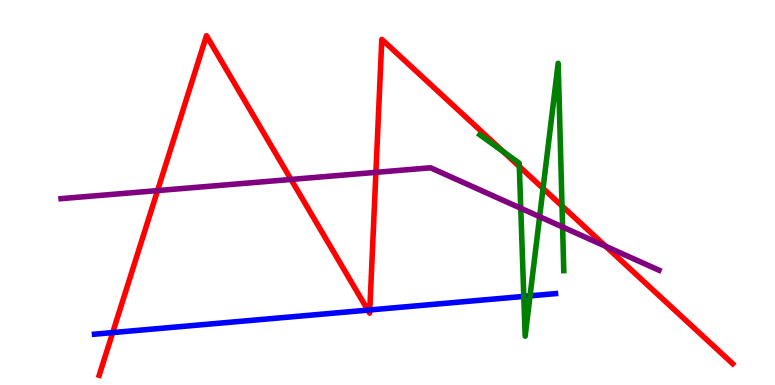[{'lines': ['blue', 'red'], 'intersections': [{'x': 1.45, 'y': 1.36}, {'x': 4.75, 'y': 1.94}, {'x': 4.77, 'y': 1.95}]}, {'lines': ['green', 'red'], 'intersections': [{'x': 6.5, 'y': 6.06}, {'x': 6.7, 'y': 5.68}, {'x': 7.01, 'y': 5.11}, {'x': 7.25, 'y': 4.65}]}, {'lines': ['purple', 'red'], 'intersections': [{'x': 2.03, 'y': 5.05}, {'x': 3.76, 'y': 5.34}, {'x': 4.85, 'y': 5.52}, {'x': 7.82, 'y': 3.6}]}, {'lines': ['blue', 'green'], 'intersections': [{'x': 6.76, 'y': 2.3}, {'x': 6.84, 'y': 2.32}]}, {'lines': ['blue', 'purple'], 'intersections': []}, {'lines': ['green', 'purple'], 'intersections': [{'x': 6.72, 'y': 4.59}, {'x': 6.96, 'y': 4.37}, {'x': 7.26, 'y': 4.1}]}]